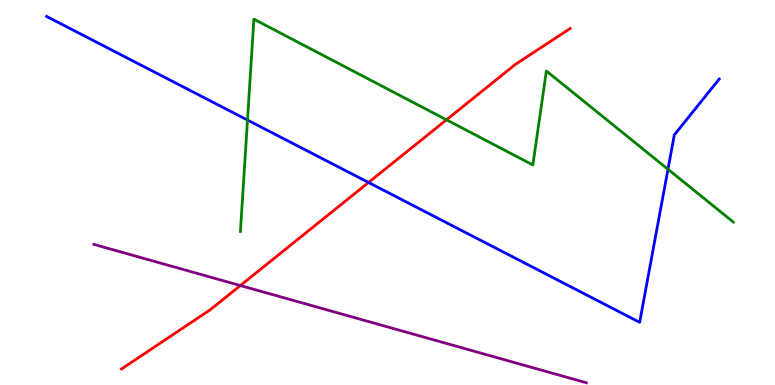[{'lines': ['blue', 'red'], 'intersections': [{'x': 4.76, 'y': 5.26}]}, {'lines': ['green', 'red'], 'intersections': [{'x': 5.76, 'y': 6.89}]}, {'lines': ['purple', 'red'], 'intersections': [{'x': 3.1, 'y': 2.58}]}, {'lines': ['blue', 'green'], 'intersections': [{'x': 3.19, 'y': 6.88}, {'x': 8.62, 'y': 5.6}]}, {'lines': ['blue', 'purple'], 'intersections': []}, {'lines': ['green', 'purple'], 'intersections': []}]